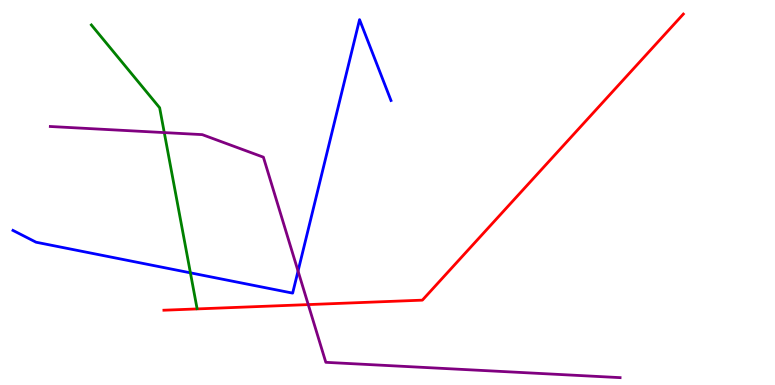[{'lines': ['blue', 'red'], 'intersections': []}, {'lines': ['green', 'red'], 'intersections': []}, {'lines': ['purple', 'red'], 'intersections': [{'x': 3.98, 'y': 2.09}]}, {'lines': ['blue', 'green'], 'intersections': [{'x': 2.46, 'y': 2.91}]}, {'lines': ['blue', 'purple'], 'intersections': [{'x': 3.85, 'y': 2.96}]}, {'lines': ['green', 'purple'], 'intersections': [{'x': 2.12, 'y': 6.56}]}]